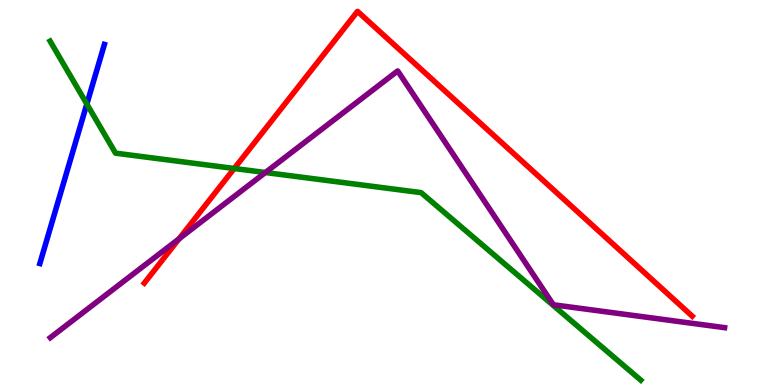[{'lines': ['blue', 'red'], 'intersections': []}, {'lines': ['green', 'red'], 'intersections': [{'x': 3.02, 'y': 5.62}]}, {'lines': ['purple', 'red'], 'intersections': [{'x': 2.31, 'y': 3.8}]}, {'lines': ['blue', 'green'], 'intersections': [{'x': 1.12, 'y': 7.3}]}, {'lines': ['blue', 'purple'], 'intersections': []}, {'lines': ['green', 'purple'], 'intersections': [{'x': 3.42, 'y': 5.52}]}]